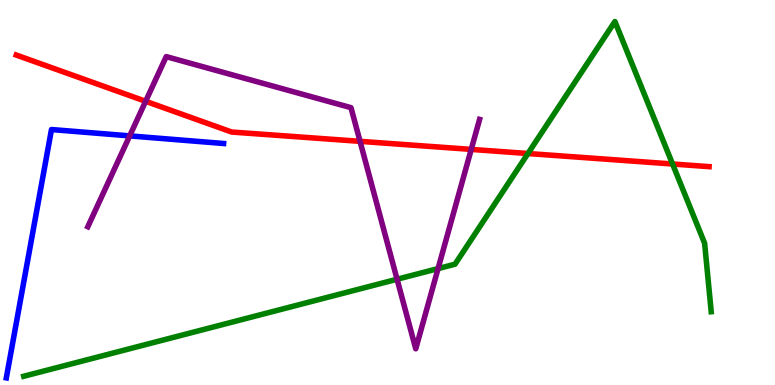[{'lines': ['blue', 'red'], 'intersections': []}, {'lines': ['green', 'red'], 'intersections': [{'x': 6.81, 'y': 6.01}, {'x': 8.68, 'y': 5.74}]}, {'lines': ['purple', 'red'], 'intersections': [{'x': 1.88, 'y': 7.37}, {'x': 4.65, 'y': 6.33}, {'x': 6.08, 'y': 6.12}]}, {'lines': ['blue', 'green'], 'intersections': []}, {'lines': ['blue', 'purple'], 'intersections': [{'x': 1.67, 'y': 6.47}]}, {'lines': ['green', 'purple'], 'intersections': [{'x': 5.12, 'y': 2.75}, {'x': 5.65, 'y': 3.02}]}]